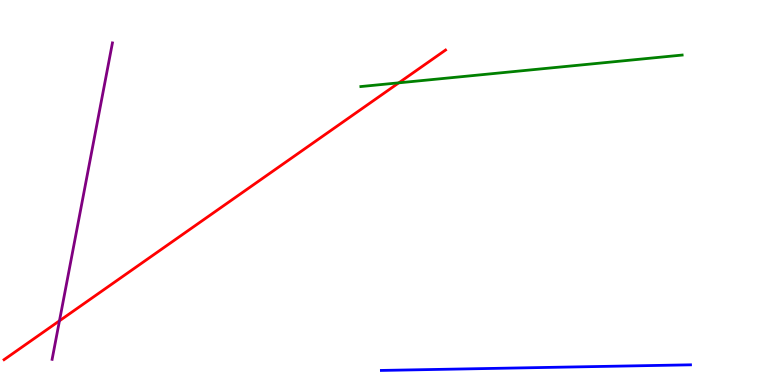[{'lines': ['blue', 'red'], 'intersections': []}, {'lines': ['green', 'red'], 'intersections': [{'x': 5.15, 'y': 7.85}]}, {'lines': ['purple', 'red'], 'intersections': [{'x': 0.767, 'y': 1.67}]}, {'lines': ['blue', 'green'], 'intersections': []}, {'lines': ['blue', 'purple'], 'intersections': []}, {'lines': ['green', 'purple'], 'intersections': []}]